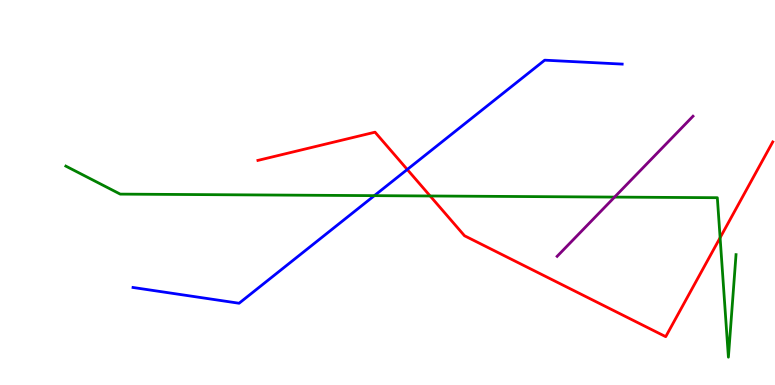[{'lines': ['blue', 'red'], 'intersections': [{'x': 5.25, 'y': 5.6}]}, {'lines': ['green', 'red'], 'intersections': [{'x': 5.55, 'y': 4.91}, {'x': 9.29, 'y': 3.83}]}, {'lines': ['purple', 'red'], 'intersections': []}, {'lines': ['blue', 'green'], 'intersections': [{'x': 4.83, 'y': 4.92}]}, {'lines': ['blue', 'purple'], 'intersections': []}, {'lines': ['green', 'purple'], 'intersections': [{'x': 7.93, 'y': 4.88}]}]